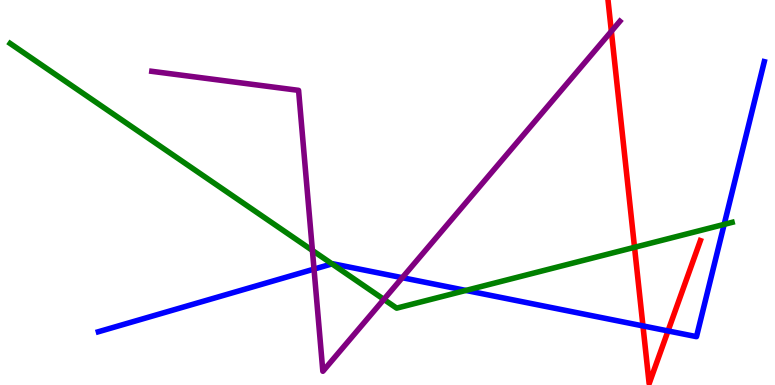[{'lines': ['blue', 'red'], 'intersections': [{'x': 8.3, 'y': 1.53}, {'x': 8.62, 'y': 1.4}]}, {'lines': ['green', 'red'], 'intersections': [{'x': 8.19, 'y': 3.58}]}, {'lines': ['purple', 'red'], 'intersections': [{'x': 7.89, 'y': 9.19}]}, {'lines': ['blue', 'green'], 'intersections': [{'x': 4.28, 'y': 3.15}, {'x': 6.01, 'y': 2.46}, {'x': 9.34, 'y': 4.17}]}, {'lines': ['blue', 'purple'], 'intersections': [{'x': 4.05, 'y': 3.01}, {'x': 5.19, 'y': 2.79}]}, {'lines': ['green', 'purple'], 'intersections': [{'x': 4.03, 'y': 3.49}, {'x': 4.95, 'y': 2.22}]}]